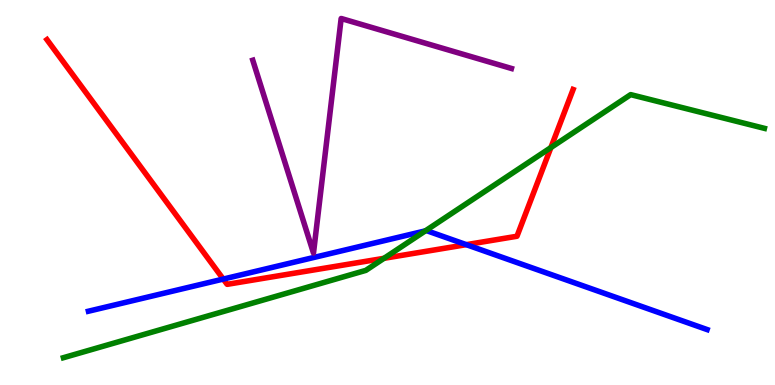[{'lines': ['blue', 'red'], 'intersections': [{'x': 2.88, 'y': 2.75}, {'x': 6.02, 'y': 3.65}]}, {'lines': ['green', 'red'], 'intersections': [{'x': 4.95, 'y': 3.29}, {'x': 7.11, 'y': 6.17}]}, {'lines': ['purple', 'red'], 'intersections': []}, {'lines': ['blue', 'green'], 'intersections': [{'x': 5.49, 'y': 4.0}]}, {'lines': ['blue', 'purple'], 'intersections': []}, {'lines': ['green', 'purple'], 'intersections': []}]